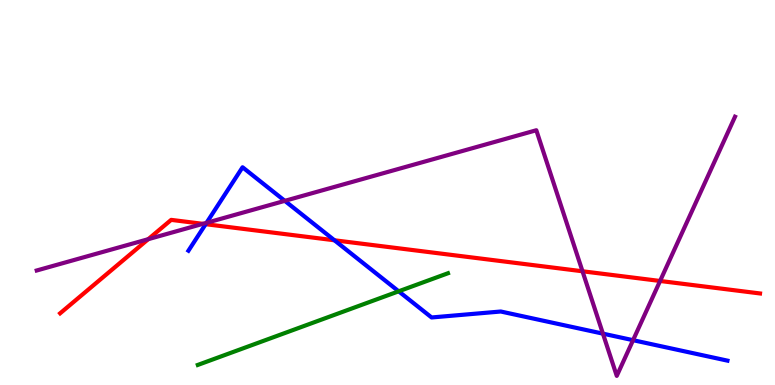[{'lines': ['blue', 'red'], 'intersections': [{'x': 2.65, 'y': 4.18}, {'x': 4.32, 'y': 3.76}]}, {'lines': ['green', 'red'], 'intersections': []}, {'lines': ['purple', 'red'], 'intersections': [{'x': 1.91, 'y': 3.79}, {'x': 2.62, 'y': 4.19}, {'x': 7.52, 'y': 2.95}, {'x': 8.52, 'y': 2.7}]}, {'lines': ['blue', 'green'], 'intersections': [{'x': 5.14, 'y': 2.43}]}, {'lines': ['blue', 'purple'], 'intersections': [{'x': 2.66, 'y': 4.21}, {'x': 3.68, 'y': 4.78}, {'x': 7.78, 'y': 1.33}, {'x': 8.17, 'y': 1.16}]}, {'lines': ['green', 'purple'], 'intersections': []}]